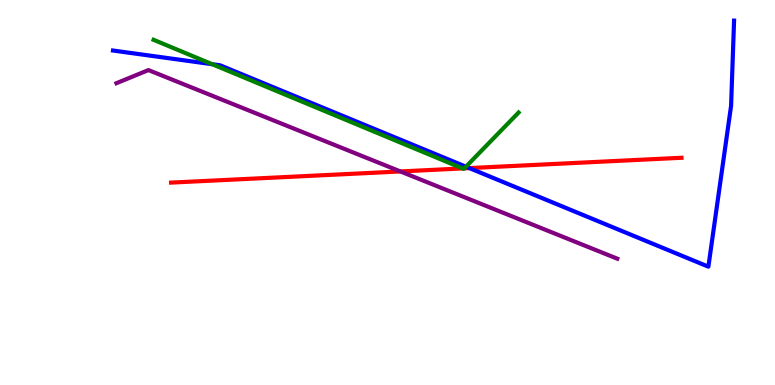[{'lines': ['blue', 'red'], 'intersections': [{'x': 6.06, 'y': 5.63}]}, {'lines': ['green', 'red'], 'intersections': [{'x': 5.97, 'y': 5.63}, {'x': 5.99, 'y': 5.63}]}, {'lines': ['purple', 'red'], 'intersections': [{'x': 5.17, 'y': 5.55}]}, {'lines': ['blue', 'green'], 'intersections': [{'x': 2.74, 'y': 8.33}, {'x': 6.01, 'y': 5.67}]}, {'lines': ['blue', 'purple'], 'intersections': []}, {'lines': ['green', 'purple'], 'intersections': []}]